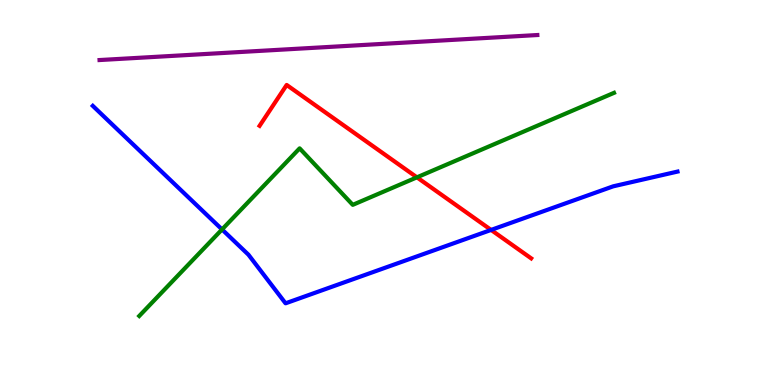[{'lines': ['blue', 'red'], 'intersections': [{'x': 6.34, 'y': 4.03}]}, {'lines': ['green', 'red'], 'intersections': [{'x': 5.38, 'y': 5.39}]}, {'lines': ['purple', 'red'], 'intersections': []}, {'lines': ['blue', 'green'], 'intersections': [{'x': 2.86, 'y': 4.04}]}, {'lines': ['blue', 'purple'], 'intersections': []}, {'lines': ['green', 'purple'], 'intersections': []}]